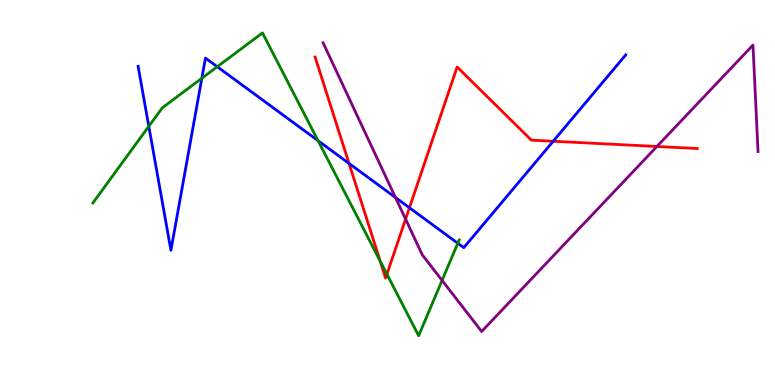[{'lines': ['blue', 'red'], 'intersections': [{'x': 4.5, 'y': 5.76}, {'x': 5.28, 'y': 4.6}, {'x': 7.14, 'y': 6.33}]}, {'lines': ['green', 'red'], 'intersections': [{'x': 4.91, 'y': 3.22}, {'x': 4.99, 'y': 2.88}]}, {'lines': ['purple', 'red'], 'intersections': [{'x': 5.23, 'y': 4.31}, {'x': 8.48, 'y': 6.2}]}, {'lines': ['blue', 'green'], 'intersections': [{'x': 1.92, 'y': 6.72}, {'x': 2.6, 'y': 7.97}, {'x': 2.8, 'y': 8.27}, {'x': 4.1, 'y': 6.35}, {'x': 5.91, 'y': 3.68}]}, {'lines': ['blue', 'purple'], 'intersections': [{'x': 5.1, 'y': 4.87}]}, {'lines': ['green', 'purple'], 'intersections': [{'x': 5.7, 'y': 2.72}]}]